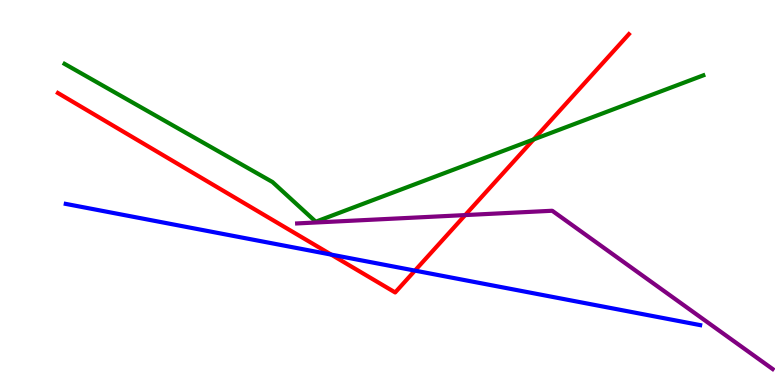[{'lines': ['blue', 'red'], 'intersections': [{'x': 4.27, 'y': 3.39}, {'x': 5.35, 'y': 2.97}]}, {'lines': ['green', 'red'], 'intersections': [{'x': 6.89, 'y': 6.38}]}, {'lines': ['purple', 'red'], 'intersections': [{'x': 6.0, 'y': 4.41}]}, {'lines': ['blue', 'green'], 'intersections': []}, {'lines': ['blue', 'purple'], 'intersections': []}, {'lines': ['green', 'purple'], 'intersections': []}]